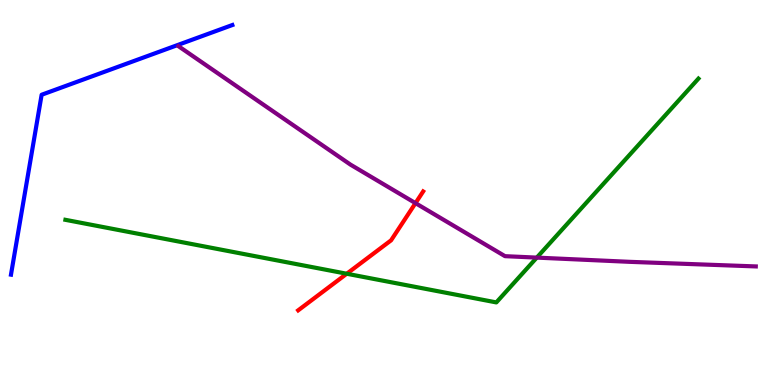[{'lines': ['blue', 'red'], 'intersections': []}, {'lines': ['green', 'red'], 'intersections': [{'x': 4.47, 'y': 2.89}]}, {'lines': ['purple', 'red'], 'intersections': [{'x': 5.36, 'y': 4.72}]}, {'lines': ['blue', 'green'], 'intersections': []}, {'lines': ['blue', 'purple'], 'intersections': []}, {'lines': ['green', 'purple'], 'intersections': [{'x': 6.93, 'y': 3.31}]}]